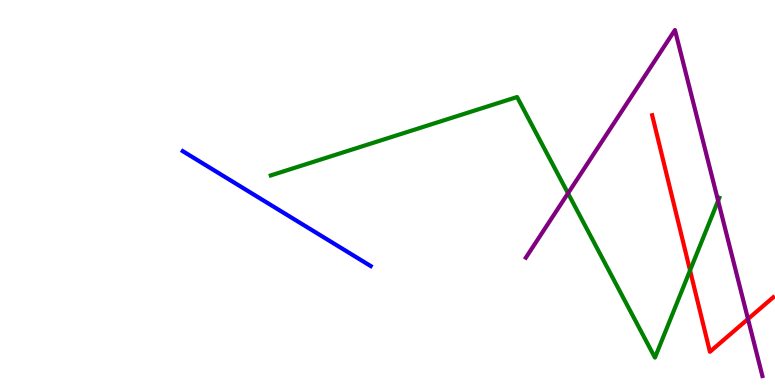[{'lines': ['blue', 'red'], 'intersections': []}, {'lines': ['green', 'red'], 'intersections': [{'x': 8.9, 'y': 2.98}]}, {'lines': ['purple', 'red'], 'intersections': [{'x': 9.65, 'y': 1.71}]}, {'lines': ['blue', 'green'], 'intersections': []}, {'lines': ['blue', 'purple'], 'intersections': []}, {'lines': ['green', 'purple'], 'intersections': [{'x': 7.33, 'y': 4.98}, {'x': 9.27, 'y': 4.79}]}]